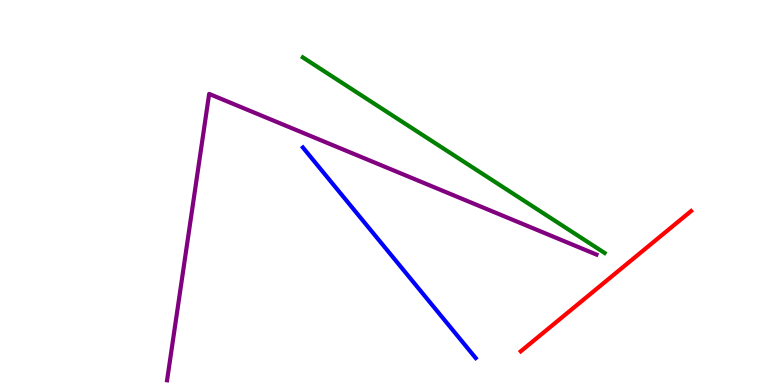[{'lines': ['blue', 'red'], 'intersections': []}, {'lines': ['green', 'red'], 'intersections': []}, {'lines': ['purple', 'red'], 'intersections': []}, {'lines': ['blue', 'green'], 'intersections': []}, {'lines': ['blue', 'purple'], 'intersections': []}, {'lines': ['green', 'purple'], 'intersections': []}]